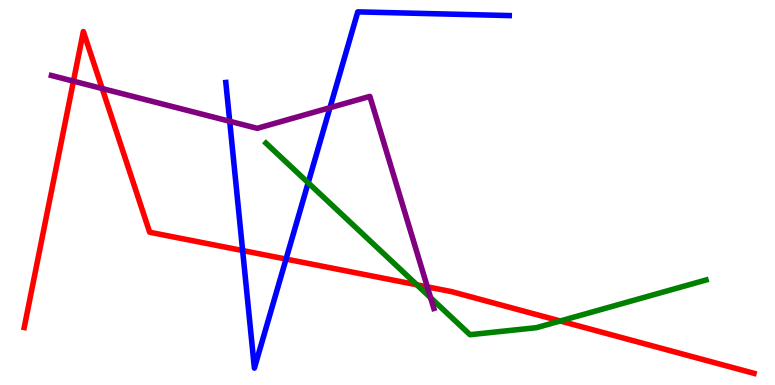[{'lines': ['blue', 'red'], 'intersections': [{'x': 3.13, 'y': 3.49}, {'x': 3.69, 'y': 3.27}]}, {'lines': ['green', 'red'], 'intersections': [{'x': 5.38, 'y': 2.6}, {'x': 7.23, 'y': 1.66}]}, {'lines': ['purple', 'red'], 'intersections': [{'x': 0.948, 'y': 7.89}, {'x': 1.32, 'y': 7.7}, {'x': 5.51, 'y': 2.55}]}, {'lines': ['blue', 'green'], 'intersections': [{'x': 3.98, 'y': 5.25}]}, {'lines': ['blue', 'purple'], 'intersections': [{'x': 2.96, 'y': 6.85}, {'x': 4.26, 'y': 7.2}]}, {'lines': ['green', 'purple'], 'intersections': [{'x': 5.56, 'y': 2.27}]}]